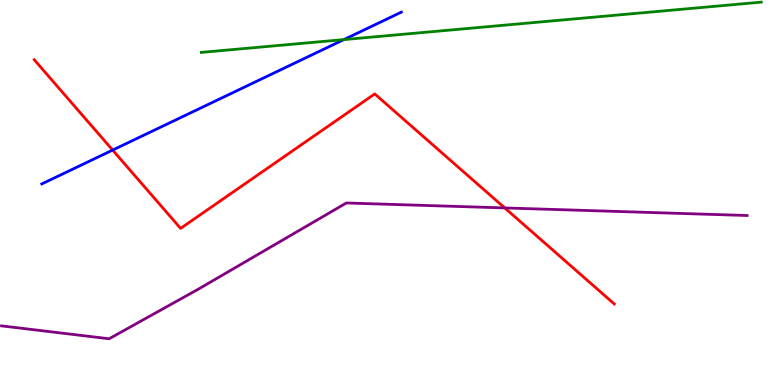[{'lines': ['blue', 'red'], 'intersections': [{'x': 1.45, 'y': 6.1}]}, {'lines': ['green', 'red'], 'intersections': []}, {'lines': ['purple', 'red'], 'intersections': [{'x': 6.51, 'y': 4.6}]}, {'lines': ['blue', 'green'], 'intersections': [{'x': 4.44, 'y': 8.97}]}, {'lines': ['blue', 'purple'], 'intersections': []}, {'lines': ['green', 'purple'], 'intersections': []}]